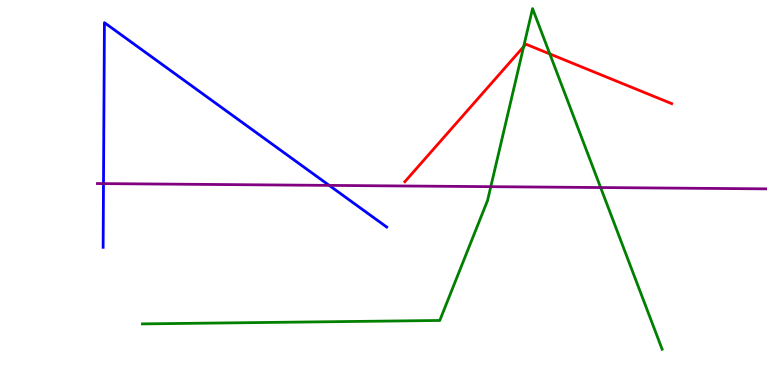[{'lines': ['blue', 'red'], 'intersections': []}, {'lines': ['green', 'red'], 'intersections': [{'x': 6.76, 'y': 8.79}, {'x': 7.09, 'y': 8.6}]}, {'lines': ['purple', 'red'], 'intersections': []}, {'lines': ['blue', 'green'], 'intersections': []}, {'lines': ['blue', 'purple'], 'intersections': [{'x': 1.34, 'y': 5.23}, {'x': 4.25, 'y': 5.18}]}, {'lines': ['green', 'purple'], 'intersections': [{'x': 6.33, 'y': 5.15}, {'x': 7.75, 'y': 5.13}]}]